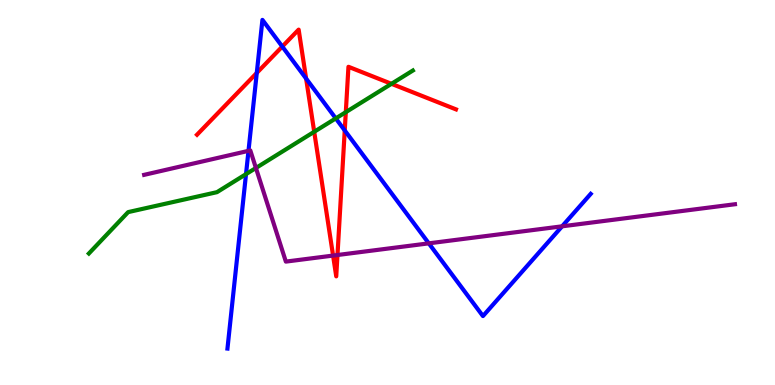[{'lines': ['blue', 'red'], 'intersections': [{'x': 3.31, 'y': 8.11}, {'x': 3.64, 'y': 8.79}, {'x': 3.95, 'y': 7.96}, {'x': 4.45, 'y': 6.61}]}, {'lines': ['green', 'red'], 'intersections': [{'x': 4.05, 'y': 6.58}, {'x': 4.46, 'y': 7.09}, {'x': 5.05, 'y': 7.82}]}, {'lines': ['purple', 'red'], 'intersections': [{'x': 4.3, 'y': 3.36}, {'x': 4.35, 'y': 3.38}]}, {'lines': ['blue', 'green'], 'intersections': [{'x': 3.17, 'y': 5.48}, {'x': 4.33, 'y': 6.92}]}, {'lines': ['blue', 'purple'], 'intersections': [{'x': 3.21, 'y': 6.08}, {'x': 5.53, 'y': 3.68}, {'x': 7.25, 'y': 4.12}]}, {'lines': ['green', 'purple'], 'intersections': [{'x': 3.3, 'y': 5.64}]}]